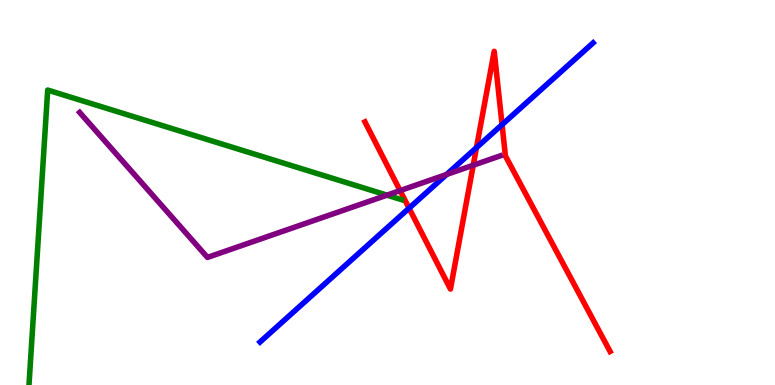[{'lines': ['blue', 'red'], 'intersections': [{'x': 5.28, 'y': 4.59}, {'x': 6.15, 'y': 6.17}, {'x': 6.48, 'y': 6.76}]}, {'lines': ['green', 'red'], 'intersections': []}, {'lines': ['purple', 'red'], 'intersections': [{'x': 5.16, 'y': 5.05}, {'x': 6.11, 'y': 5.71}]}, {'lines': ['blue', 'green'], 'intersections': []}, {'lines': ['blue', 'purple'], 'intersections': [{'x': 5.76, 'y': 5.47}]}, {'lines': ['green', 'purple'], 'intersections': [{'x': 4.99, 'y': 4.93}]}]